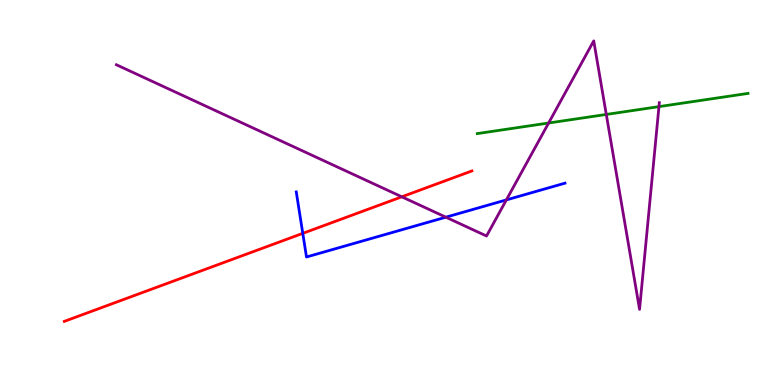[{'lines': ['blue', 'red'], 'intersections': [{'x': 3.91, 'y': 3.94}]}, {'lines': ['green', 'red'], 'intersections': []}, {'lines': ['purple', 'red'], 'intersections': [{'x': 5.18, 'y': 4.89}]}, {'lines': ['blue', 'green'], 'intersections': []}, {'lines': ['blue', 'purple'], 'intersections': [{'x': 5.75, 'y': 4.36}, {'x': 6.53, 'y': 4.81}]}, {'lines': ['green', 'purple'], 'intersections': [{'x': 7.08, 'y': 6.81}, {'x': 7.82, 'y': 7.03}, {'x': 8.5, 'y': 7.23}]}]